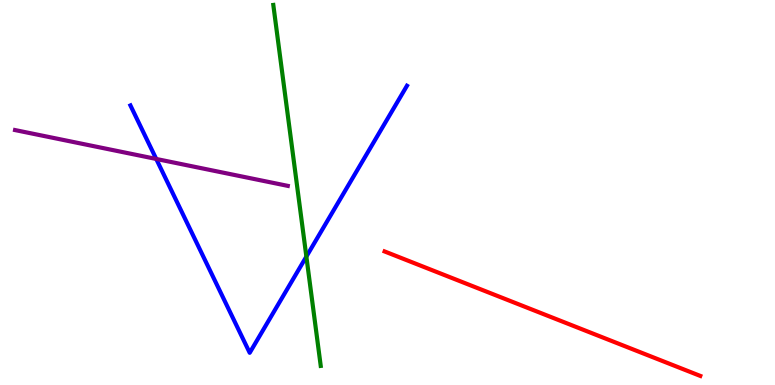[{'lines': ['blue', 'red'], 'intersections': []}, {'lines': ['green', 'red'], 'intersections': []}, {'lines': ['purple', 'red'], 'intersections': []}, {'lines': ['blue', 'green'], 'intersections': [{'x': 3.95, 'y': 3.34}]}, {'lines': ['blue', 'purple'], 'intersections': [{'x': 2.02, 'y': 5.87}]}, {'lines': ['green', 'purple'], 'intersections': []}]